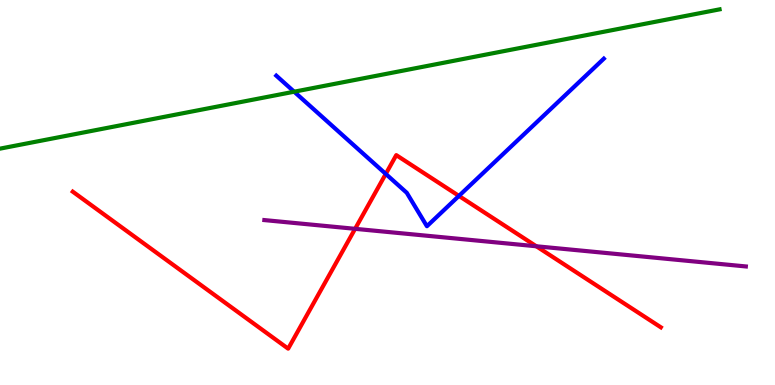[{'lines': ['blue', 'red'], 'intersections': [{'x': 4.98, 'y': 5.48}, {'x': 5.92, 'y': 4.91}]}, {'lines': ['green', 'red'], 'intersections': []}, {'lines': ['purple', 'red'], 'intersections': [{'x': 4.58, 'y': 4.06}, {'x': 6.92, 'y': 3.6}]}, {'lines': ['blue', 'green'], 'intersections': [{'x': 3.8, 'y': 7.62}]}, {'lines': ['blue', 'purple'], 'intersections': []}, {'lines': ['green', 'purple'], 'intersections': []}]